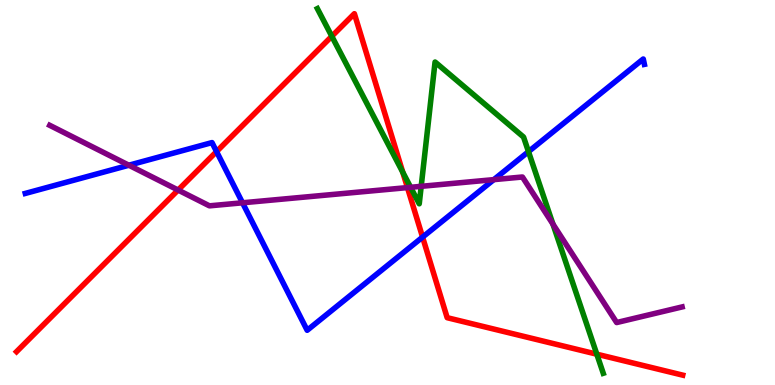[{'lines': ['blue', 'red'], 'intersections': [{'x': 2.79, 'y': 6.06}, {'x': 5.45, 'y': 3.84}]}, {'lines': ['green', 'red'], 'intersections': [{'x': 4.28, 'y': 9.06}, {'x': 5.2, 'y': 5.53}, {'x': 7.7, 'y': 0.8}]}, {'lines': ['purple', 'red'], 'intersections': [{'x': 2.3, 'y': 5.06}, {'x': 5.26, 'y': 5.13}]}, {'lines': ['blue', 'green'], 'intersections': [{'x': 6.82, 'y': 6.06}]}, {'lines': ['blue', 'purple'], 'intersections': [{'x': 1.66, 'y': 5.71}, {'x': 3.13, 'y': 4.73}, {'x': 6.37, 'y': 5.33}]}, {'lines': ['green', 'purple'], 'intersections': [{'x': 5.3, 'y': 5.14}, {'x': 5.43, 'y': 5.16}, {'x': 7.13, 'y': 4.18}]}]